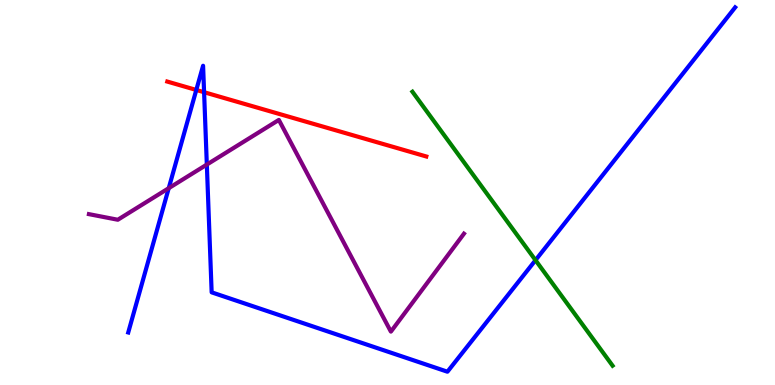[{'lines': ['blue', 'red'], 'intersections': [{'x': 2.53, 'y': 7.66}, {'x': 2.63, 'y': 7.6}]}, {'lines': ['green', 'red'], 'intersections': []}, {'lines': ['purple', 'red'], 'intersections': []}, {'lines': ['blue', 'green'], 'intersections': [{'x': 6.91, 'y': 3.24}]}, {'lines': ['blue', 'purple'], 'intersections': [{'x': 2.18, 'y': 5.11}, {'x': 2.67, 'y': 5.73}]}, {'lines': ['green', 'purple'], 'intersections': []}]